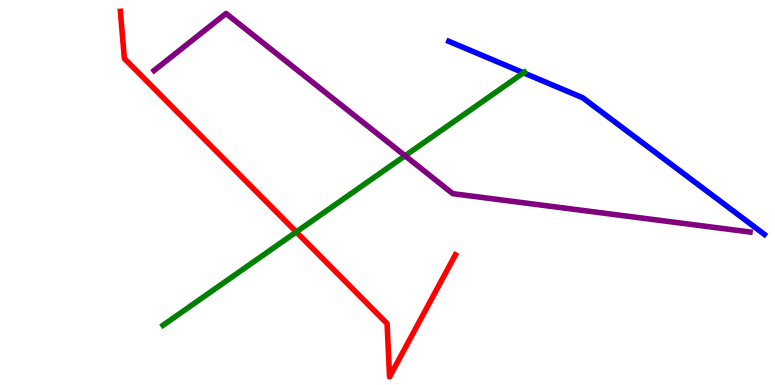[{'lines': ['blue', 'red'], 'intersections': []}, {'lines': ['green', 'red'], 'intersections': [{'x': 3.82, 'y': 3.98}]}, {'lines': ['purple', 'red'], 'intersections': []}, {'lines': ['blue', 'green'], 'intersections': [{'x': 6.76, 'y': 8.11}]}, {'lines': ['blue', 'purple'], 'intersections': []}, {'lines': ['green', 'purple'], 'intersections': [{'x': 5.23, 'y': 5.95}]}]